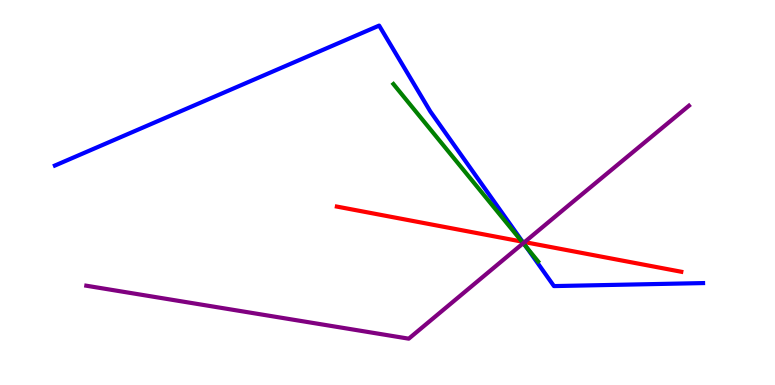[{'lines': ['blue', 'red'], 'intersections': [{'x': 6.74, 'y': 3.72}]}, {'lines': ['green', 'red'], 'intersections': [{'x': 6.73, 'y': 3.72}]}, {'lines': ['purple', 'red'], 'intersections': [{'x': 6.77, 'y': 3.71}]}, {'lines': ['blue', 'green'], 'intersections': [{'x': 6.79, 'y': 3.59}]}, {'lines': ['blue', 'purple'], 'intersections': [{'x': 6.75, 'y': 3.69}]}, {'lines': ['green', 'purple'], 'intersections': [{'x': 6.75, 'y': 3.68}]}]